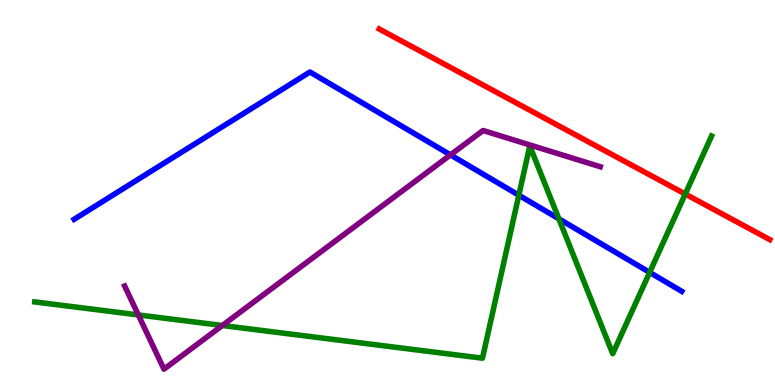[{'lines': ['blue', 'red'], 'intersections': []}, {'lines': ['green', 'red'], 'intersections': [{'x': 8.84, 'y': 4.96}]}, {'lines': ['purple', 'red'], 'intersections': []}, {'lines': ['blue', 'green'], 'intersections': [{'x': 6.69, 'y': 4.93}, {'x': 7.21, 'y': 4.32}, {'x': 8.38, 'y': 2.93}]}, {'lines': ['blue', 'purple'], 'intersections': [{'x': 5.81, 'y': 5.98}]}, {'lines': ['green', 'purple'], 'intersections': [{'x': 1.78, 'y': 1.82}, {'x': 2.87, 'y': 1.55}]}]